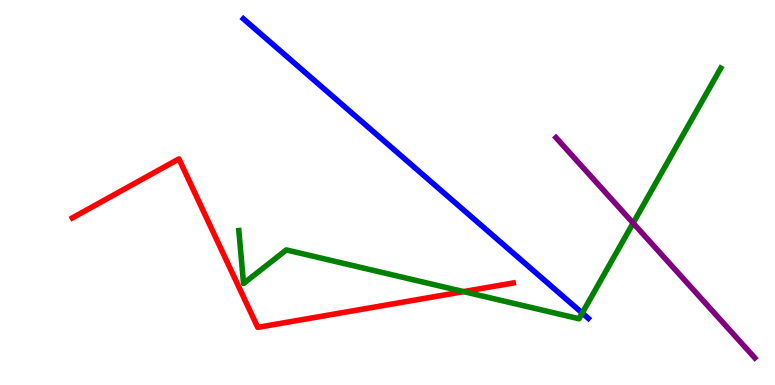[{'lines': ['blue', 'red'], 'intersections': []}, {'lines': ['green', 'red'], 'intersections': [{'x': 5.98, 'y': 2.43}]}, {'lines': ['purple', 'red'], 'intersections': []}, {'lines': ['blue', 'green'], 'intersections': [{'x': 7.51, 'y': 1.87}]}, {'lines': ['blue', 'purple'], 'intersections': []}, {'lines': ['green', 'purple'], 'intersections': [{'x': 8.17, 'y': 4.21}]}]